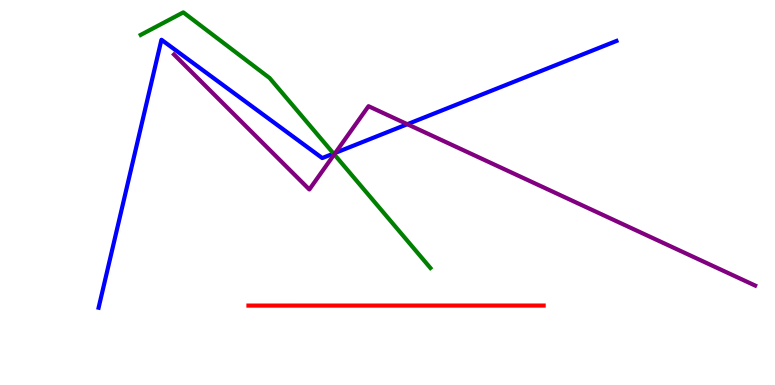[{'lines': ['blue', 'red'], 'intersections': []}, {'lines': ['green', 'red'], 'intersections': []}, {'lines': ['purple', 'red'], 'intersections': []}, {'lines': ['blue', 'green'], 'intersections': [{'x': 4.3, 'y': 6.01}]}, {'lines': ['blue', 'purple'], 'intersections': [{'x': 4.33, 'y': 6.03}, {'x': 5.26, 'y': 6.77}]}, {'lines': ['green', 'purple'], 'intersections': [{'x': 4.31, 'y': 5.99}]}]